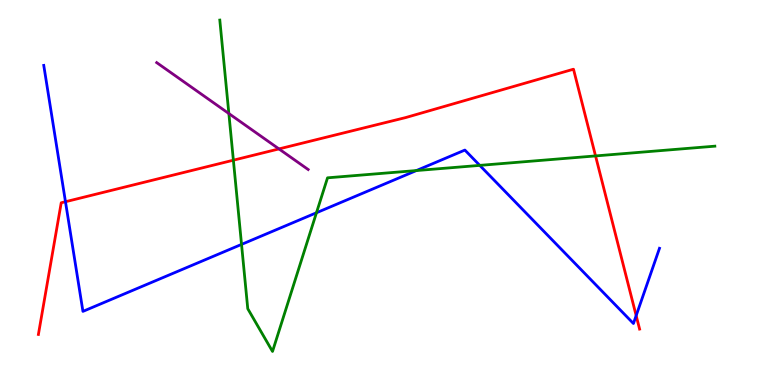[{'lines': ['blue', 'red'], 'intersections': [{'x': 0.845, 'y': 4.76}, {'x': 8.21, 'y': 1.8}]}, {'lines': ['green', 'red'], 'intersections': [{'x': 3.01, 'y': 5.84}, {'x': 7.68, 'y': 5.95}]}, {'lines': ['purple', 'red'], 'intersections': [{'x': 3.6, 'y': 6.13}]}, {'lines': ['blue', 'green'], 'intersections': [{'x': 3.12, 'y': 3.65}, {'x': 4.08, 'y': 4.47}, {'x': 5.37, 'y': 5.57}, {'x': 6.19, 'y': 5.7}]}, {'lines': ['blue', 'purple'], 'intersections': []}, {'lines': ['green', 'purple'], 'intersections': [{'x': 2.95, 'y': 7.05}]}]